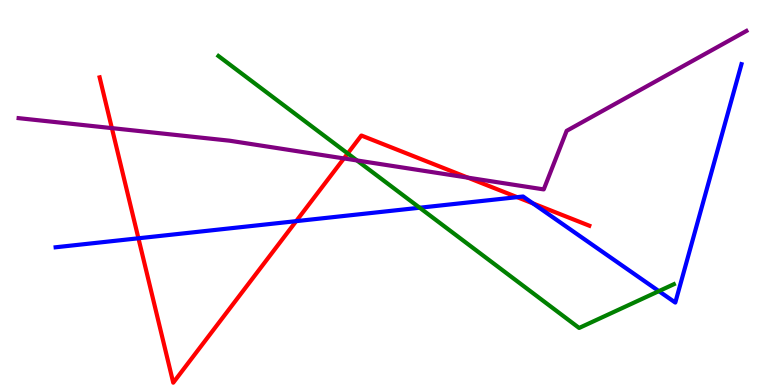[{'lines': ['blue', 'red'], 'intersections': [{'x': 1.79, 'y': 3.81}, {'x': 3.82, 'y': 4.26}, {'x': 6.67, 'y': 4.88}, {'x': 6.88, 'y': 4.72}]}, {'lines': ['green', 'red'], 'intersections': [{'x': 4.49, 'y': 6.01}]}, {'lines': ['purple', 'red'], 'intersections': [{'x': 1.44, 'y': 6.67}, {'x': 4.44, 'y': 5.88}, {'x': 6.04, 'y': 5.39}]}, {'lines': ['blue', 'green'], 'intersections': [{'x': 5.42, 'y': 4.6}, {'x': 8.5, 'y': 2.44}]}, {'lines': ['blue', 'purple'], 'intersections': []}, {'lines': ['green', 'purple'], 'intersections': [{'x': 4.61, 'y': 5.83}]}]